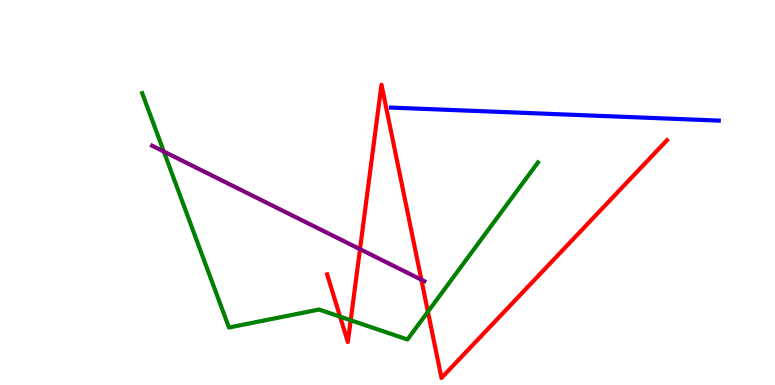[{'lines': ['blue', 'red'], 'intersections': []}, {'lines': ['green', 'red'], 'intersections': [{'x': 4.39, 'y': 1.77}, {'x': 4.53, 'y': 1.68}, {'x': 5.52, 'y': 1.9}]}, {'lines': ['purple', 'red'], 'intersections': [{'x': 4.65, 'y': 3.53}, {'x': 5.44, 'y': 2.74}]}, {'lines': ['blue', 'green'], 'intersections': []}, {'lines': ['blue', 'purple'], 'intersections': []}, {'lines': ['green', 'purple'], 'intersections': [{'x': 2.11, 'y': 6.06}]}]